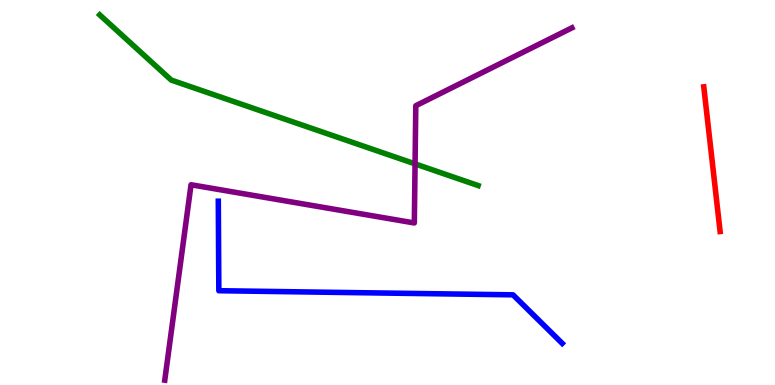[{'lines': ['blue', 'red'], 'intersections': []}, {'lines': ['green', 'red'], 'intersections': []}, {'lines': ['purple', 'red'], 'intersections': []}, {'lines': ['blue', 'green'], 'intersections': []}, {'lines': ['blue', 'purple'], 'intersections': []}, {'lines': ['green', 'purple'], 'intersections': [{'x': 5.36, 'y': 5.74}]}]